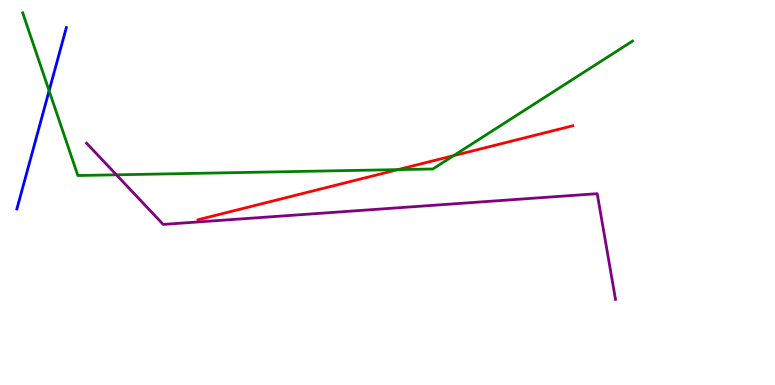[{'lines': ['blue', 'red'], 'intersections': []}, {'lines': ['green', 'red'], 'intersections': [{'x': 5.13, 'y': 5.59}, {'x': 5.85, 'y': 5.96}]}, {'lines': ['purple', 'red'], 'intersections': []}, {'lines': ['blue', 'green'], 'intersections': [{'x': 0.634, 'y': 7.64}]}, {'lines': ['blue', 'purple'], 'intersections': []}, {'lines': ['green', 'purple'], 'intersections': [{'x': 1.5, 'y': 5.46}]}]